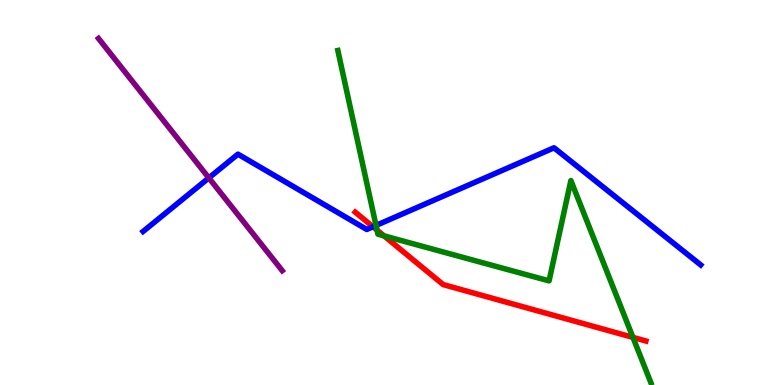[{'lines': ['blue', 'red'], 'intersections': [{'x': 4.81, 'y': 4.11}]}, {'lines': ['green', 'red'], 'intersections': [{'x': 4.86, 'y': 4.02}, {'x': 4.95, 'y': 3.87}, {'x': 8.17, 'y': 1.24}]}, {'lines': ['purple', 'red'], 'intersections': []}, {'lines': ['blue', 'green'], 'intersections': [{'x': 4.85, 'y': 4.14}]}, {'lines': ['blue', 'purple'], 'intersections': [{'x': 2.69, 'y': 5.38}]}, {'lines': ['green', 'purple'], 'intersections': []}]